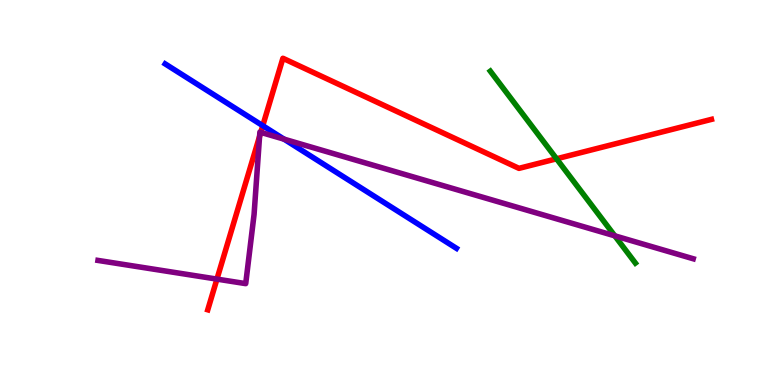[{'lines': ['blue', 'red'], 'intersections': [{'x': 3.39, 'y': 6.74}]}, {'lines': ['green', 'red'], 'intersections': [{'x': 7.18, 'y': 5.88}]}, {'lines': ['purple', 'red'], 'intersections': [{'x': 2.8, 'y': 2.75}, {'x': 3.35, 'y': 6.46}, {'x': 3.36, 'y': 6.56}]}, {'lines': ['blue', 'green'], 'intersections': []}, {'lines': ['blue', 'purple'], 'intersections': [{'x': 3.67, 'y': 6.39}]}, {'lines': ['green', 'purple'], 'intersections': [{'x': 7.93, 'y': 3.87}]}]